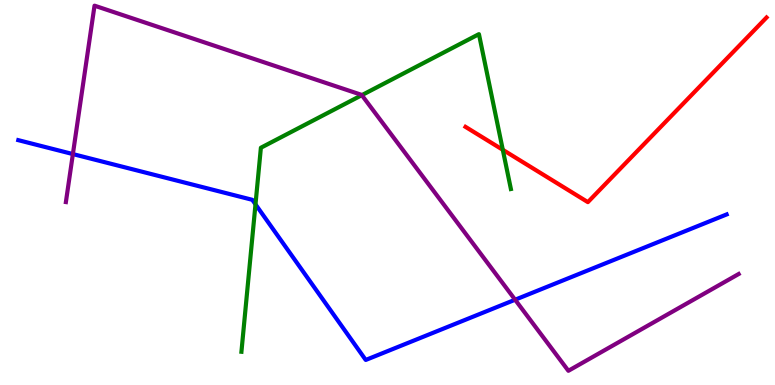[{'lines': ['blue', 'red'], 'intersections': []}, {'lines': ['green', 'red'], 'intersections': [{'x': 6.49, 'y': 6.11}]}, {'lines': ['purple', 'red'], 'intersections': []}, {'lines': ['blue', 'green'], 'intersections': [{'x': 3.3, 'y': 4.69}]}, {'lines': ['blue', 'purple'], 'intersections': [{'x': 0.94, 'y': 6.0}, {'x': 6.65, 'y': 2.21}]}, {'lines': ['green', 'purple'], 'intersections': [{'x': 4.67, 'y': 7.53}]}]